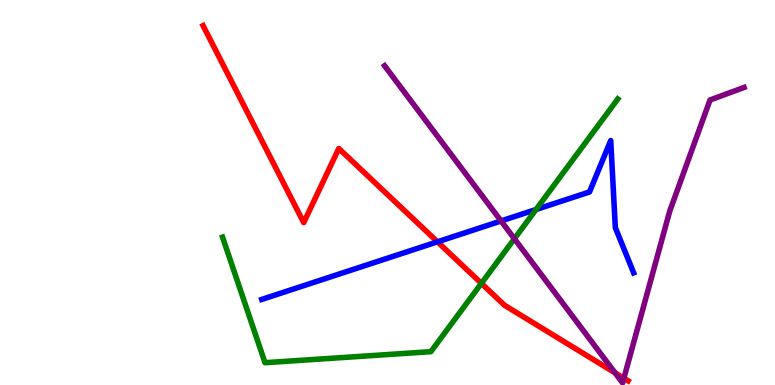[{'lines': ['blue', 'red'], 'intersections': [{'x': 5.64, 'y': 3.72}]}, {'lines': ['green', 'red'], 'intersections': [{'x': 6.21, 'y': 2.64}]}, {'lines': ['purple', 'red'], 'intersections': [{'x': 7.94, 'y': 0.317}, {'x': 8.05, 'y': 0.176}]}, {'lines': ['blue', 'green'], 'intersections': [{'x': 6.92, 'y': 4.56}]}, {'lines': ['blue', 'purple'], 'intersections': [{'x': 6.47, 'y': 4.26}]}, {'lines': ['green', 'purple'], 'intersections': [{'x': 6.64, 'y': 3.8}]}]